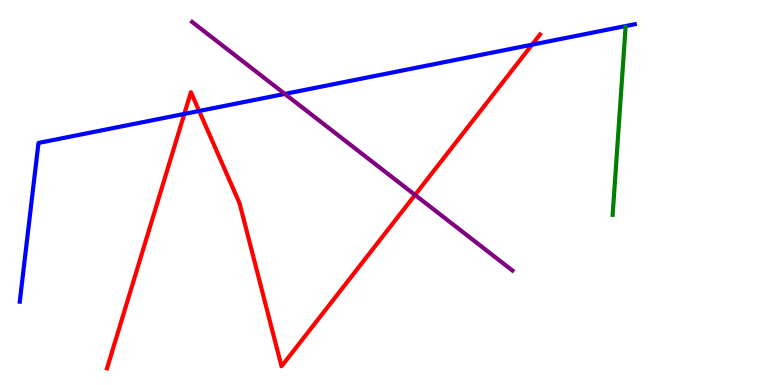[{'lines': ['blue', 'red'], 'intersections': [{'x': 2.38, 'y': 7.04}, {'x': 2.57, 'y': 7.12}, {'x': 6.87, 'y': 8.84}]}, {'lines': ['green', 'red'], 'intersections': []}, {'lines': ['purple', 'red'], 'intersections': [{'x': 5.36, 'y': 4.94}]}, {'lines': ['blue', 'green'], 'intersections': []}, {'lines': ['blue', 'purple'], 'intersections': [{'x': 3.68, 'y': 7.56}]}, {'lines': ['green', 'purple'], 'intersections': []}]